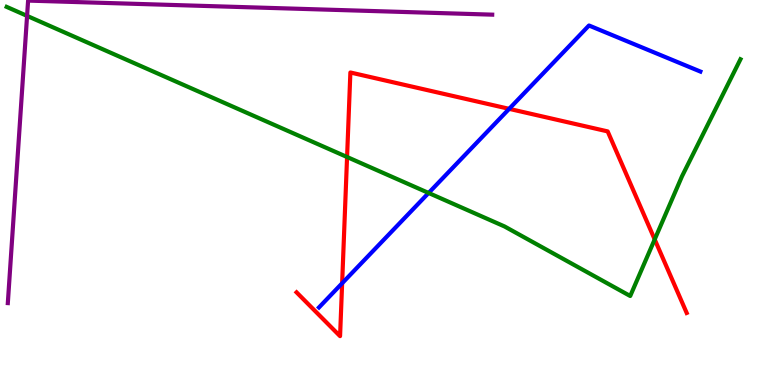[{'lines': ['blue', 'red'], 'intersections': [{'x': 4.41, 'y': 2.64}, {'x': 6.57, 'y': 7.17}]}, {'lines': ['green', 'red'], 'intersections': [{'x': 4.48, 'y': 5.92}, {'x': 8.45, 'y': 3.78}]}, {'lines': ['purple', 'red'], 'intersections': []}, {'lines': ['blue', 'green'], 'intersections': [{'x': 5.53, 'y': 4.99}]}, {'lines': ['blue', 'purple'], 'intersections': []}, {'lines': ['green', 'purple'], 'intersections': [{'x': 0.349, 'y': 9.59}]}]